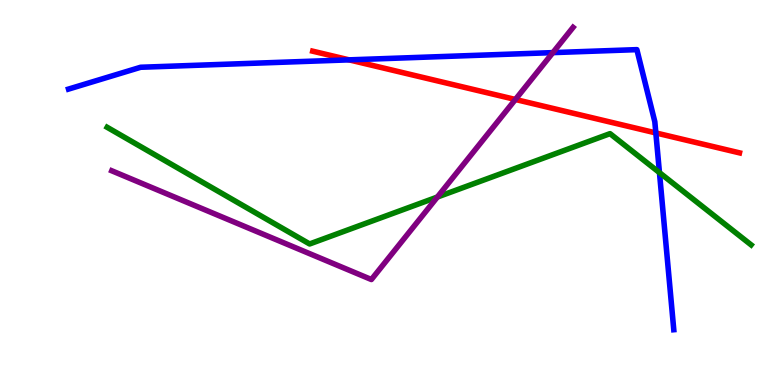[{'lines': ['blue', 'red'], 'intersections': [{'x': 4.5, 'y': 8.45}, {'x': 8.46, 'y': 6.55}]}, {'lines': ['green', 'red'], 'intersections': []}, {'lines': ['purple', 'red'], 'intersections': [{'x': 6.65, 'y': 7.42}]}, {'lines': ['blue', 'green'], 'intersections': [{'x': 8.51, 'y': 5.52}]}, {'lines': ['blue', 'purple'], 'intersections': [{'x': 7.13, 'y': 8.63}]}, {'lines': ['green', 'purple'], 'intersections': [{'x': 5.64, 'y': 4.88}]}]